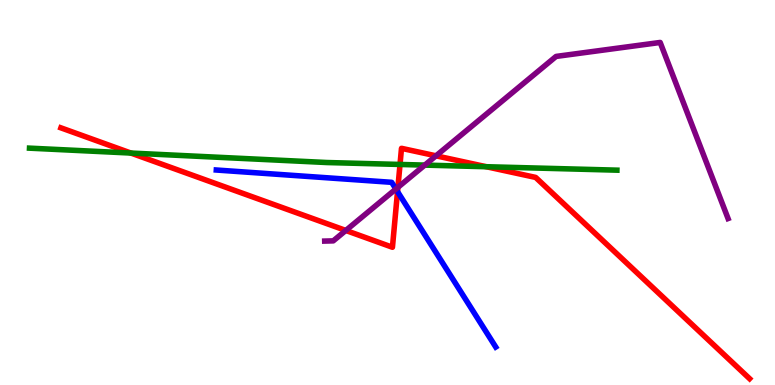[{'lines': ['blue', 'red'], 'intersections': [{'x': 5.13, 'y': 5.02}]}, {'lines': ['green', 'red'], 'intersections': [{'x': 1.69, 'y': 6.02}, {'x': 5.16, 'y': 5.73}, {'x': 6.28, 'y': 5.67}]}, {'lines': ['purple', 'red'], 'intersections': [{'x': 4.46, 'y': 4.01}, {'x': 5.13, 'y': 5.13}, {'x': 5.63, 'y': 5.95}]}, {'lines': ['blue', 'green'], 'intersections': []}, {'lines': ['blue', 'purple'], 'intersections': [{'x': 5.11, 'y': 5.09}]}, {'lines': ['green', 'purple'], 'intersections': [{'x': 5.48, 'y': 5.71}]}]